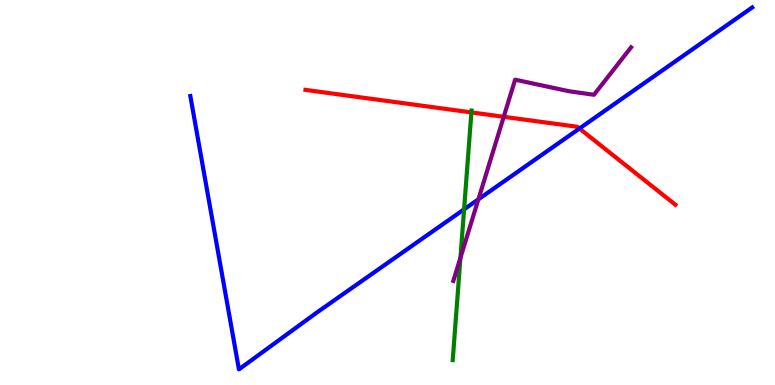[{'lines': ['blue', 'red'], 'intersections': [{'x': 7.48, 'y': 6.66}]}, {'lines': ['green', 'red'], 'intersections': [{'x': 6.08, 'y': 7.08}]}, {'lines': ['purple', 'red'], 'intersections': [{'x': 6.5, 'y': 6.97}]}, {'lines': ['blue', 'green'], 'intersections': [{'x': 5.99, 'y': 4.56}]}, {'lines': ['blue', 'purple'], 'intersections': [{'x': 6.17, 'y': 4.82}]}, {'lines': ['green', 'purple'], 'intersections': [{'x': 5.94, 'y': 3.3}]}]